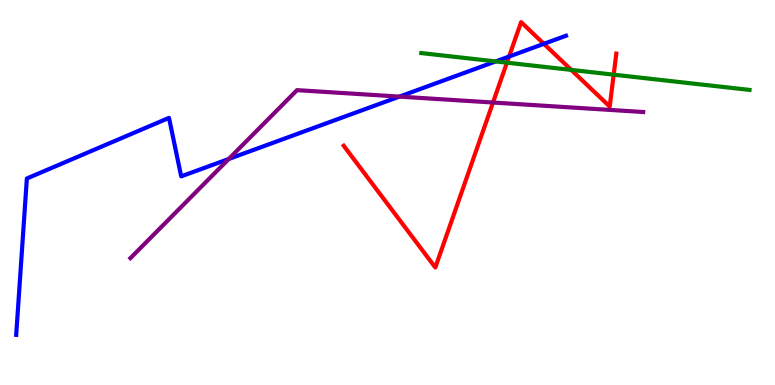[{'lines': ['blue', 'red'], 'intersections': [{'x': 6.57, 'y': 8.53}, {'x': 7.02, 'y': 8.86}]}, {'lines': ['green', 'red'], 'intersections': [{'x': 6.54, 'y': 8.37}, {'x': 7.37, 'y': 8.18}, {'x': 7.92, 'y': 8.06}]}, {'lines': ['purple', 'red'], 'intersections': [{'x': 6.36, 'y': 7.34}]}, {'lines': ['blue', 'green'], 'intersections': [{'x': 6.4, 'y': 8.4}]}, {'lines': ['blue', 'purple'], 'intersections': [{'x': 2.95, 'y': 5.87}, {'x': 5.15, 'y': 7.49}]}, {'lines': ['green', 'purple'], 'intersections': []}]